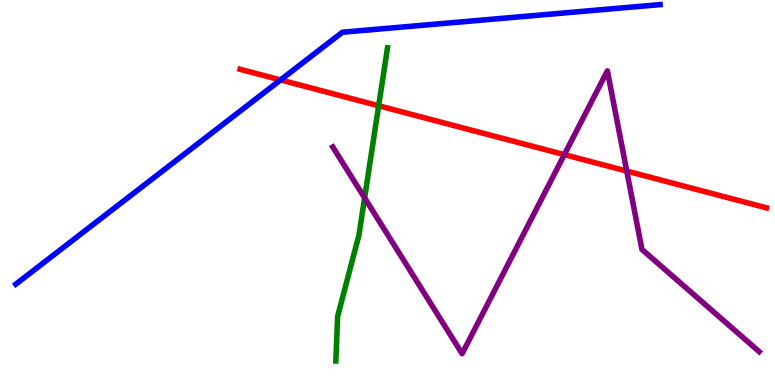[{'lines': ['blue', 'red'], 'intersections': [{'x': 3.62, 'y': 7.92}]}, {'lines': ['green', 'red'], 'intersections': [{'x': 4.89, 'y': 7.25}]}, {'lines': ['purple', 'red'], 'intersections': [{'x': 7.28, 'y': 5.98}, {'x': 8.09, 'y': 5.56}]}, {'lines': ['blue', 'green'], 'intersections': []}, {'lines': ['blue', 'purple'], 'intersections': []}, {'lines': ['green', 'purple'], 'intersections': [{'x': 4.7, 'y': 4.86}]}]